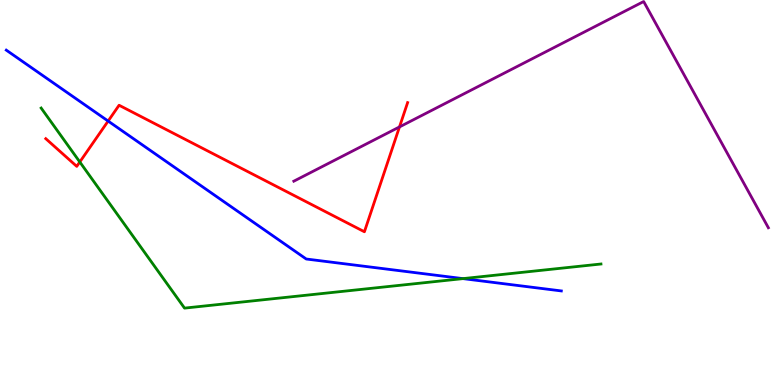[{'lines': ['blue', 'red'], 'intersections': [{'x': 1.4, 'y': 6.86}]}, {'lines': ['green', 'red'], 'intersections': [{'x': 1.03, 'y': 5.79}]}, {'lines': ['purple', 'red'], 'intersections': [{'x': 5.15, 'y': 6.7}]}, {'lines': ['blue', 'green'], 'intersections': [{'x': 5.97, 'y': 2.76}]}, {'lines': ['blue', 'purple'], 'intersections': []}, {'lines': ['green', 'purple'], 'intersections': []}]